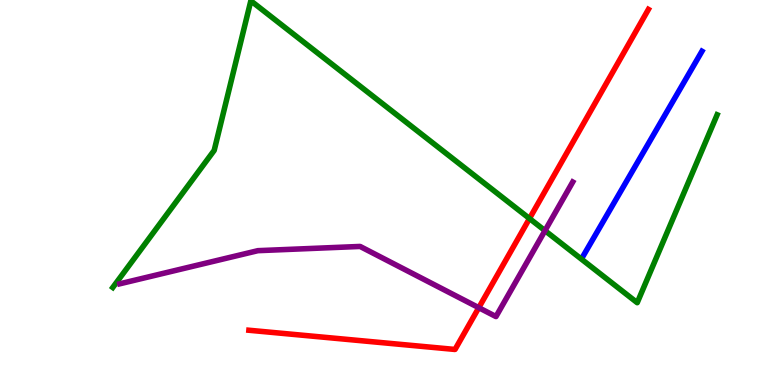[{'lines': ['blue', 'red'], 'intersections': []}, {'lines': ['green', 'red'], 'intersections': [{'x': 6.83, 'y': 4.32}]}, {'lines': ['purple', 'red'], 'intersections': [{'x': 6.18, 'y': 2.01}]}, {'lines': ['blue', 'green'], 'intersections': []}, {'lines': ['blue', 'purple'], 'intersections': []}, {'lines': ['green', 'purple'], 'intersections': [{'x': 7.03, 'y': 4.01}]}]